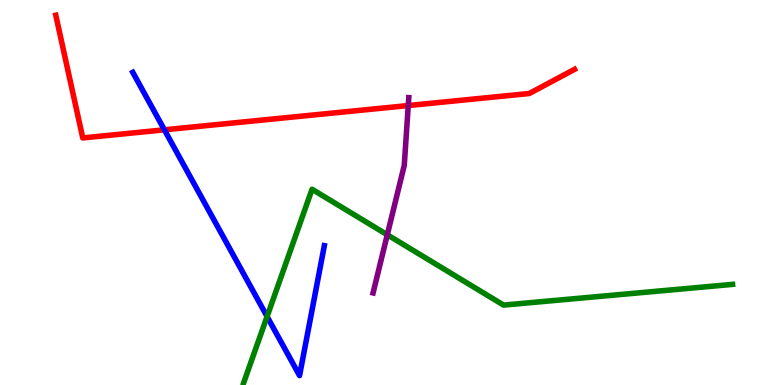[{'lines': ['blue', 'red'], 'intersections': [{'x': 2.12, 'y': 6.63}]}, {'lines': ['green', 'red'], 'intersections': []}, {'lines': ['purple', 'red'], 'intersections': [{'x': 5.27, 'y': 7.26}]}, {'lines': ['blue', 'green'], 'intersections': [{'x': 3.45, 'y': 1.78}]}, {'lines': ['blue', 'purple'], 'intersections': []}, {'lines': ['green', 'purple'], 'intersections': [{'x': 5.0, 'y': 3.9}]}]